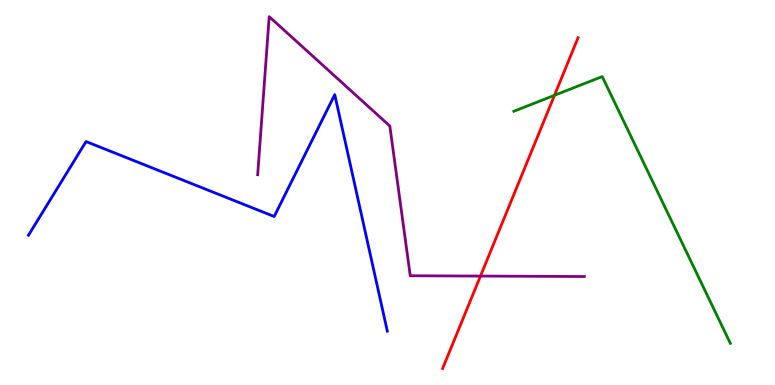[{'lines': ['blue', 'red'], 'intersections': []}, {'lines': ['green', 'red'], 'intersections': [{'x': 7.15, 'y': 7.52}]}, {'lines': ['purple', 'red'], 'intersections': [{'x': 6.2, 'y': 2.83}]}, {'lines': ['blue', 'green'], 'intersections': []}, {'lines': ['blue', 'purple'], 'intersections': []}, {'lines': ['green', 'purple'], 'intersections': []}]